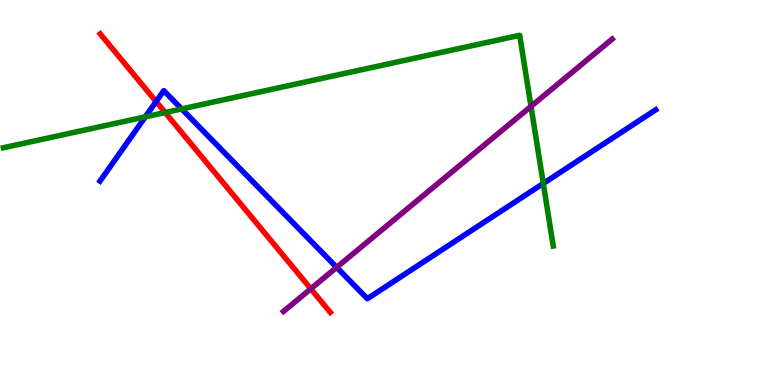[{'lines': ['blue', 'red'], 'intersections': [{'x': 2.01, 'y': 7.36}]}, {'lines': ['green', 'red'], 'intersections': [{'x': 2.13, 'y': 7.08}]}, {'lines': ['purple', 'red'], 'intersections': [{'x': 4.01, 'y': 2.5}]}, {'lines': ['blue', 'green'], 'intersections': [{'x': 1.87, 'y': 6.97}, {'x': 2.34, 'y': 7.17}, {'x': 7.01, 'y': 5.23}]}, {'lines': ['blue', 'purple'], 'intersections': [{'x': 4.34, 'y': 3.06}]}, {'lines': ['green', 'purple'], 'intersections': [{'x': 6.85, 'y': 7.24}]}]